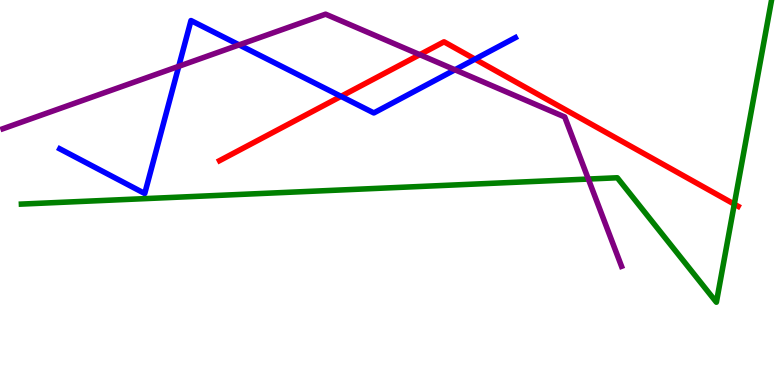[{'lines': ['blue', 'red'], 'intersections': [{'x': 4.4, 'y': 7.5}, {'x': 6.13, 'y': 8.46}]}, {'lines': ['green', 'red'], 'intersections': [{'x': 9.47, 'y': 4.7}]}, {'lines': ['purple', 'red'], 'intersections': [{'x': 5.42, 'y': 8.58}]}, {'lines': ['blue', 'green'], 'intersections': []}, {'lines': ['blue', 'purple'], 'intersections': [{'x': 2.31, 'y': 8.28}, {'x': 3.09, 'y': 8.83}, {'x': 5.87, 'y': 8.19}]}, {'lines': ['green', 'purple'], 'intersections': [{'x': 7.59, 'y': 5.35}]}]